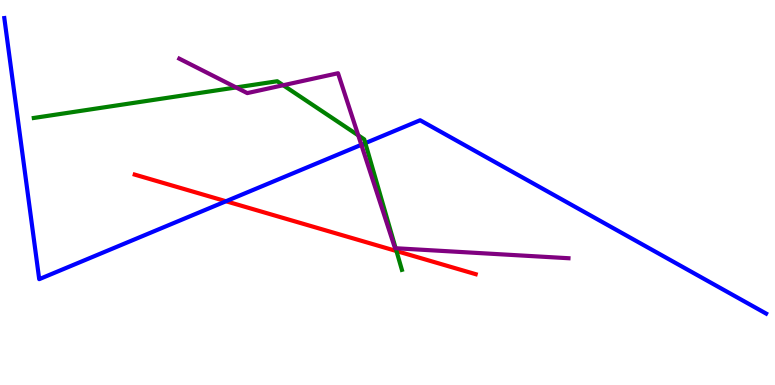[{'lines': ['blue', 'red'], 'intersections': [{'x': 2.92, 'y': 4.77}]}, {'lines': ['green', 'red'], 'intersections': [{'x': 5.12, 'y': 3.48}]}, {'lines': ['purple', 'red'], 'intersections': []}, {'lines': ['blue', 'green'], 'intersections': [{'x': 4.71, 'y': 6.28}]}, {'lines': ['blue', 'purple'], 'intersections': [{'x': 4.66, 'y': 6.24}]}, {'lines': ['green', 'purple'], 'intersections': [{'x': 3.05, 'y': 7.73}, {'x': 3.65, 'y': 7.79}, {'x': 4.62, 'y': 6.48}, {'x': 5.11, 'y': 3.55}]}]